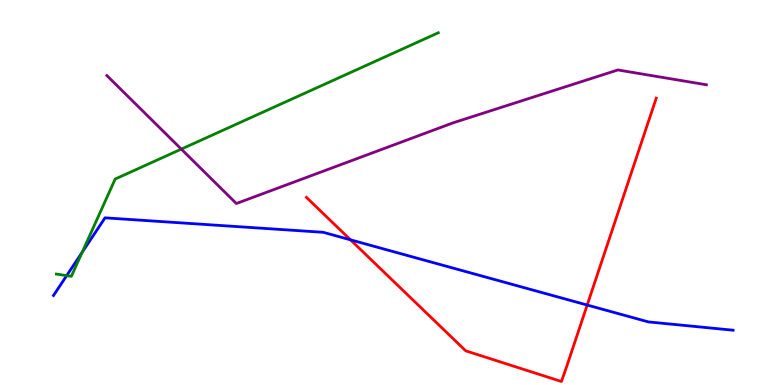[{'lines': ['blue', 'red'], 'intersections': [{'x': 4.52, 'y': 3.77}, {'x': 7.58, 'y': 2.08}]}, {'lines': ['green', 'red'], 'intersections': []}, {'lines': ['purple', 'red'], 'intersections': []}, {'lines': ['blue', 'green'], 'intersections': [{'x': 0.86, 'y': 2.84}, {'x': 1.06, 'y': 3.45}]}, {'lines': ['blue', 'purple'], 'intersections': []}, {'lines': ['green', 'purple'], 'intersections': [{'x': 2.34, 'y': 6.13}]}]